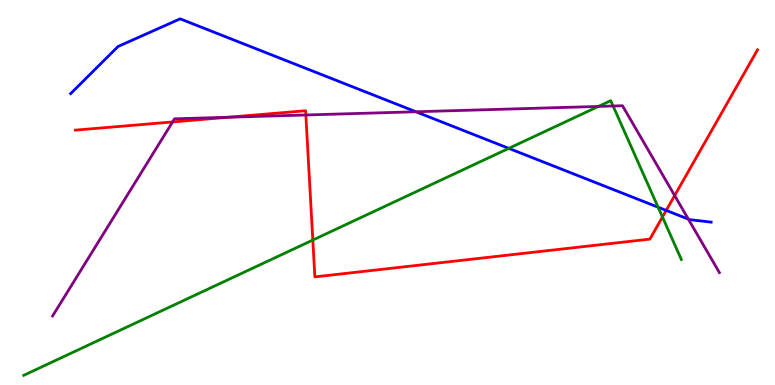[{'lines': ['blue', 'red'], 'intersections': [{'x': 8.6, 'y': 4.54}]}, {'lines': ['green', 'red'], 'intersections': [{'x': 4.04, 'y': 3.76}, {'x': 8.55, 'y': 4.36}]}, {'lines': ['purple', 'red'], 'intersections': [{'x': 2.23, 'y': 6.83}, {'x': 2.95, 'y': 6.95}, {'x': 3.95, 'y': 7.01}, {'x': 8.71, 'y': 4.92}]}, {'lines': ['blue', 'green'], 'intersections': [{'x': 6.57, 'y': 6.15}, {'x': 8.49, 'y': 4.62}]}, {'lines': ['blue', 'purple'], 'intersections': [{'x': 5.37, 'y': 7.1}, {'x': 8.88, 'y': 4.31}]}, {'lines': ['green', 'purple'], 'intersections': [{'x': 7.72, 'y': 7.24}, {'x': 7.91, 'y': 7.25}]}]